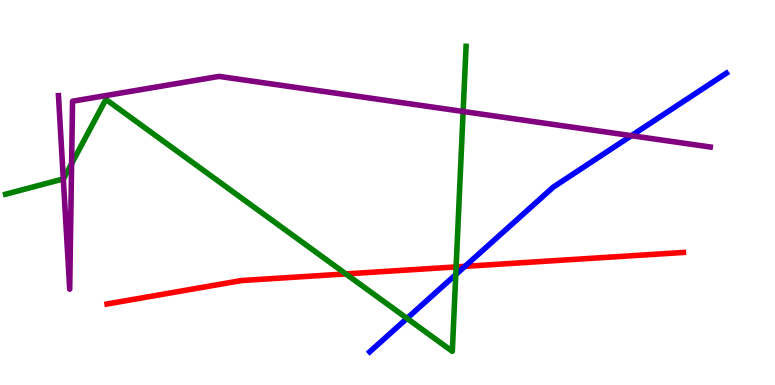[{'lines': ['blue', 'red'], 'intersections': [{'x': 6.0, 'y': 3.08}]}, {'lines': ['green', 'red'], 'intersections': [{'x': 4.46, 'y': 2.89}, {'x': 5.89, 'y': 3.07}]}, {'lines': ['purple', 'red'], 'intersections': []}, {'lines': ['blue', 'green'], 'intersections': [{'x': 5.25, 'y': 1.73}, {'x': 5.88, 'y': 2.87}]}, {'lines': ['blue', 'purple'], 'intersections': [{'x': 8.15, 'y': 6.48}]}, {'lines': ['green', 'purple'], 'intersections': [{'x': 0.817, 'y': 5.35}, {'x': 0.924, 'y': 5.75}, {'x': 5.98, 'y': 7.1}]}]